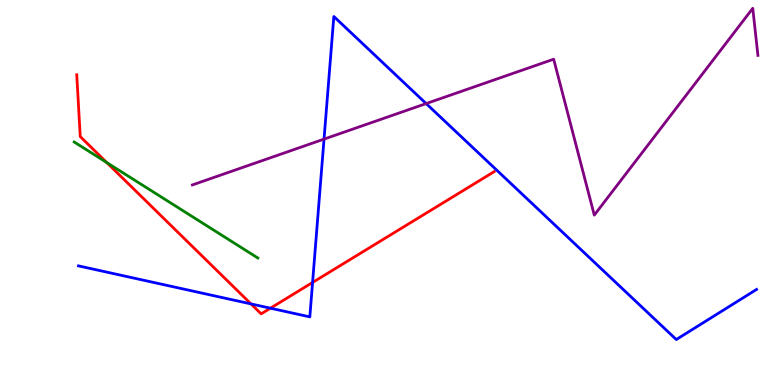[{'lines': ['blue', 'red'], 'intersections': [{'x': 3.24, 'y': 2.11}, {'x': 3.49, 'y': 1.99}, {'x': 4.03, 'y': 2.66}]}, {'lines': ['green', 'red'], 'intersections': [{'x': 1.38, 'y': 5.78}]}, {'lines': ['purple', 'red'], 'intersections': []}, {'lines': ['blue', 'green'], 'intersections': []}, {'lines': ['blue', 'purple'], 'intersections': [{'x': 4.18, 'y': 6.39}, {'x': 5.5, 'y': 7.31}]}, {'lines': ['green', 'purple'], 'intersections': []}]